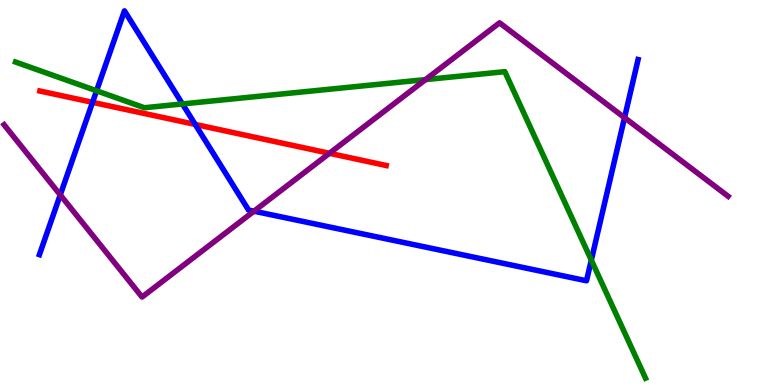[{'lines': ['blue', 'red'], 'intersections': [{'x': 1.19, 'y': 7.34}, {'x': 2.52, 'y': 6.77}]}, {'lines': ['green', 'red'], 'intersections': []}, {'lines': ['purple', 'red'], 'intersections': [{'x': 4.25, 'y': 6.02}]}, {'lines': ['blue', 'green'], 'intersections': [{'x': 1.25, 'y': 7.64}, {'x': 2.35, 'y': 7.3}, {'x': 7.63, 'y': 3.24}]}, {'lines': ['blue', 'purple'], 'intersections': [{'x': 0.777, 'y': 4.94}, {'x': 3.28, 'y': 4.51}, {'x': 8.06, 'y': 6.94}]}, {'lines': ['green', 'purple'], 'intersections': [{'x': 5.49, 'y': 7.93}]}]